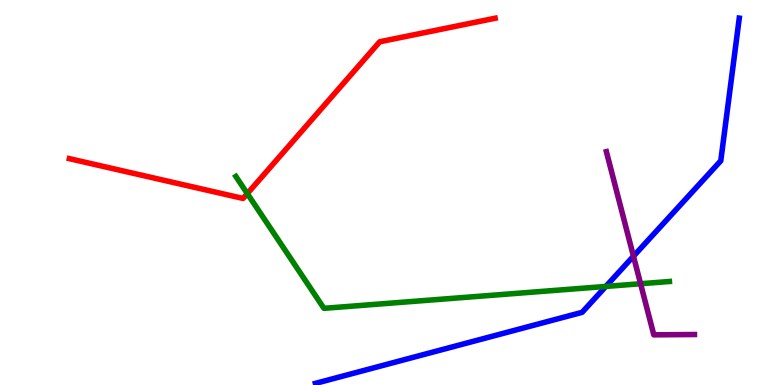[{'lines': ['blue', 'red'], 'intersections': []}, {'lines': ['green', 'red'], 'intersections': [{'x': 3.19, 'y': 4.97}]}, {'lines': ['purple', 'red'], 'intersections': []}, {'lines': ['blue', 'green'], 'intersections': [{'x': 7.82, 'y': 2.56}]}, {'lines': ['blue', 'purple'], 'intersections': [{'x': 8.17, 'y': 3.34}]}, {'lines': ['green', 'purple'], 'intersections': [{'x': 8.27, 'y': 2.63}]}]